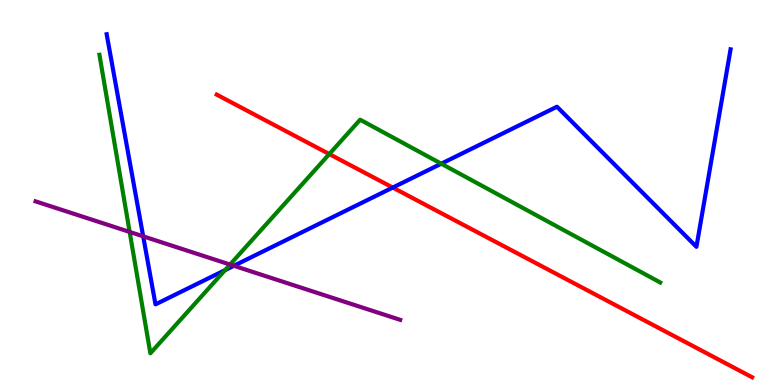[{'lines': ['blue', 'red'], 'intersections': [{'x': 5.07, 'y': 5.13}]}, {'lines': ['green', 'red'], 'intersections': [{'x': 4.25, 'y': 6.0}]}, {'lines': ['purple', 'red'], 'intersections': []}, {'lines': ['blue', 'green'], 'intersections': [{'x': 2.9, 'y': 2.98}, {'x': 5.69, 'y': 5.75}]}, {'lines': ['blue', 'purple'], 'intersections': [{'x': 1.85, 'y': 3.86}, {'x': 3.02, 'y': 3.1}]}, {'lines': ['green', 'purple'], 'intersections': [{'x': 1.67, 'y': 3.98}, {'x': 2.97, 'y': 3.13}]}]